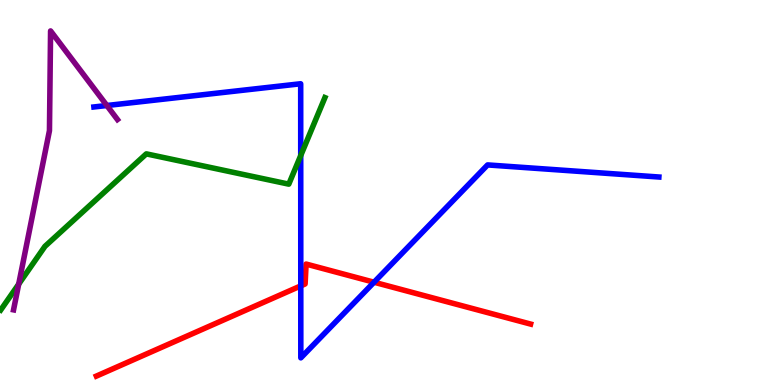[{'lines': ['blue', 'red'], 'intersections': [{'x': 3.88, 'y': 2.57}, {'x': 4.83, 'y': 2.67}]}, {'lines': ['green', 'red'], 'intersections': []}, {'lines': ['purple', 'red'], 'intersections': []}, {'lines': ['blue', 'green'], 'intersections': [{'x': 3.88, 'y': 5.96}]}, {'lines': ['blue', 'purple'], 'intersections': [{'x': 1.38, 'y': 7.26}]}, {'lines': ['green', 'purple'], 'intersections': [{'x': 0.241, 'y': 2.62}]}]